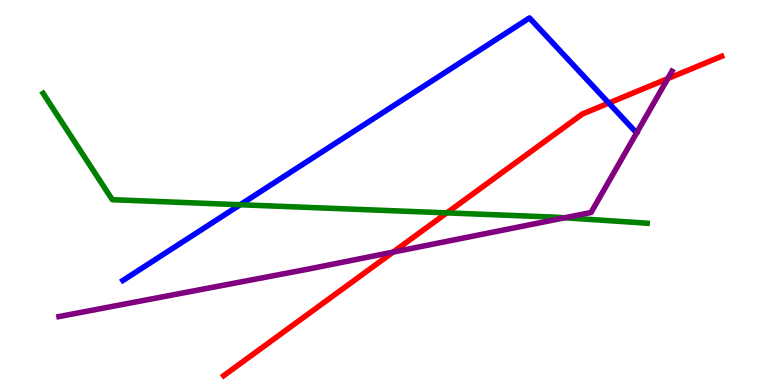[{'lines': ['blue', 'red'], 'intersections': [{'x': 7.86, 'y': 7.32}]}, {'lines': ['green', 'red'], 'intersections': [{'x': 5.77, 'y': 4.47}]}, {'lines': ['purple', 'red'], 'intersections': [{'x': 5.07, 'y': 3.45}, {'x': 8.62, 'y': 7.96}]}, {'lines': ['blue', 'green'], 'intersections': [{'x': 3.1, 'y': 4.68}]}, {'lines': ['blue', 'purple'], 'intersections': []}, {'lines': ['green', 'purple'], 'intersections': [{'x': 7.29, 'y': 4.34}]}]